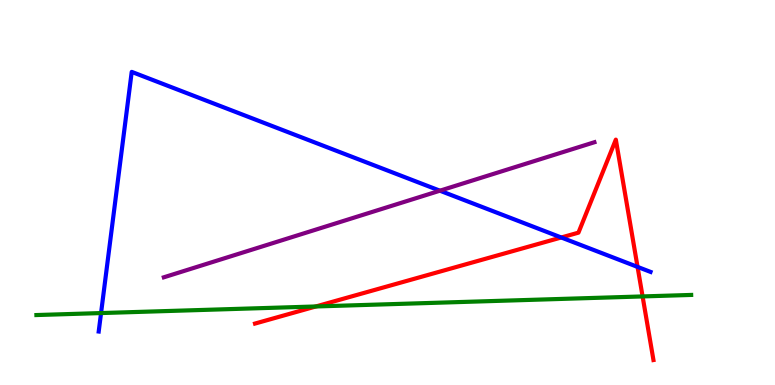[{'lines': ['blue', 'red'], 'intersections': [{'x': 7.24, 'y': 3.83}, {'x': 8.23, 'y': 3.07}]}, {'lines': ['green', 'red'], 'intersections': [{'x': 4.08, 'y': 2.04}, {'x': 8.29, 'y': 2.3}]}, {'lines': ['purple', 'red'], 'intersections': []}, {'lines': ['blue', 'green'], 'intersections': [{'x': 1.3, 'y': 1.87}]}, {'lines': ['blue', 'purple'], 'intersections': [{'x': 5.68, 'y': 5.05}]}, {'lines': ['green', 'purple'], 'intersections': []}]